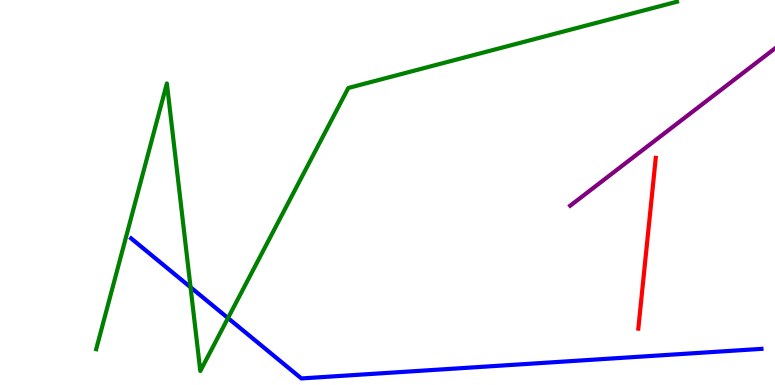[{'lines': ['blue', 'red'], 'intersections': []}, {'lines': ['green', 'red'], 'intersections': []}, {'lines': ['purple', 'red'], 'intersections': []}, {'lines': ['blue', 'green'], 'intersections': [{'x': 2.46, 'y': 2.54}, {'x': 2.94, 'y': 1.74}]}, {'lines': ['blue', 'purple'], 'intersections': []}, {'lines': ['green', 'purple'], 'intersections': []}]